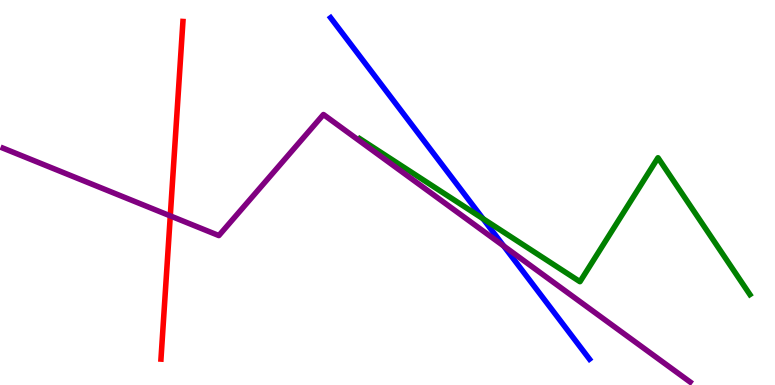[{'lines': ['blue', 'red'], 'intersections': []}, {'lines': ['green', 'red'], 'intersections': []}, {'lines': ['purple', 'red'], 'intersections': [{'x': 2.2, 'y': 4.39}]}, {'lines': ['blue', 'green'], 'intersections': [{'x': 6.23, 'y': 4.32}]}, {'lines': ['blue', 'purple'], 'intersections': [{'x': 6.5, 'y': 3.61}]}, {'lines': ['green', 'purple'], 'intersections': []}]